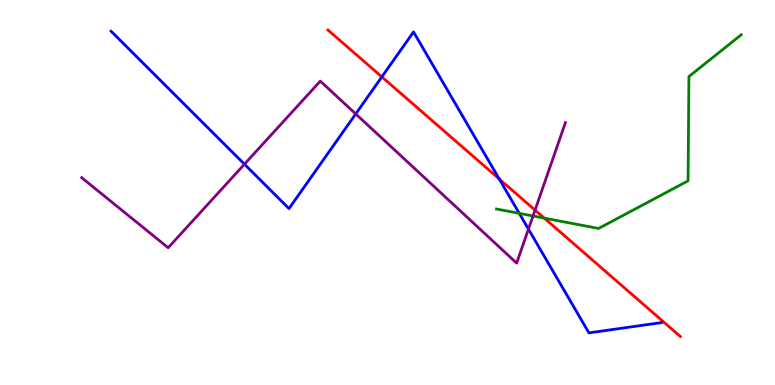[{'lines': ['blue', 'red'], 'intersections': [{'x': 4.93, 'y': 8.0}, {'x': 6.44, 'y': 5.35}]}, {'lines': ['green', 'red'], 'intersections': [{'x': 7.02, 'y': 4.33}]}, {'lines': ['purple', 'red'], 'intersections': [{'x': 6.9, 'y': 4.54}]}, {'lines': ['blue', 'green'], 'intersections': [{'x': 6.7, 'y': 4.46}]}, {'lines': ['blue', 'purple'], 'intersections': [{'x': 3.15, 'y': 5.74}, {'x': 4.59, 'y': 7.04}, {'x': 6.82, 'y': 4.05}]}, {'lines': ['green', 'purple'], 'intersections': [{'x': 6.88, 'y': 4.39}]}]